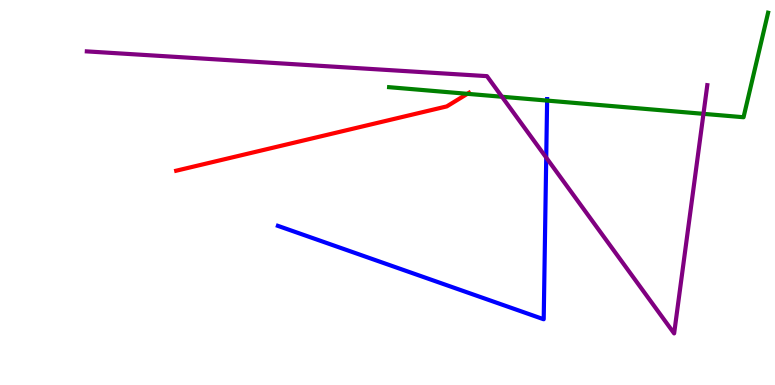[{'lines': ['blue', 'red'], 'intersections': []}, {'lines': ['green', 'red'], 'intersections': [{'x': 6.03, 'y': 7.56}]}, {'lines': ['purple', 'red'], 'intersections': []}, {'lines': ['blue', 'green'], 'intersections': [{'x': 7.06, 'y': 7.39}]}, {'lines': ['blue', 'purple'], 'intersections': [{'x': 7.05, 'y': 5.91}]}, {'lines': ['green', 'purple'], 'intersections': [{'x': 6.48, 'y': 7.49}, {'x': 9.08, 'y': 7.04}]}]